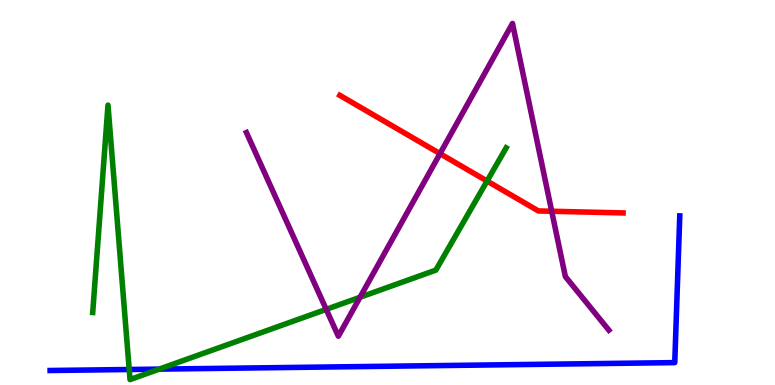[{'lines': ['blue', 'red'], 'intersections': []}, {'lines': ['green', 'red'], 'intersections': [{'x': 6.28, 'y': 5.3}]}, {'lines': ['purple', 'red'], 'intersections': [{'x': 5.68, 'y': 6.01}, {'x': 7.12, 'y': 4.51}]}, {'lines': ['blue', 'green'], 'intersections': [{'x': 1.67, 'y': 0.403}, {'x': 2.05, 'y': 0.412}]}, {'lines': ['blue', 'purple'], 'intersections': []}, {'lines': ['green', 'purple'], 'intersections': [{'x': 4.21, 'y': 1.96}, {'x': 4.65, 'y': 2.28}]}]